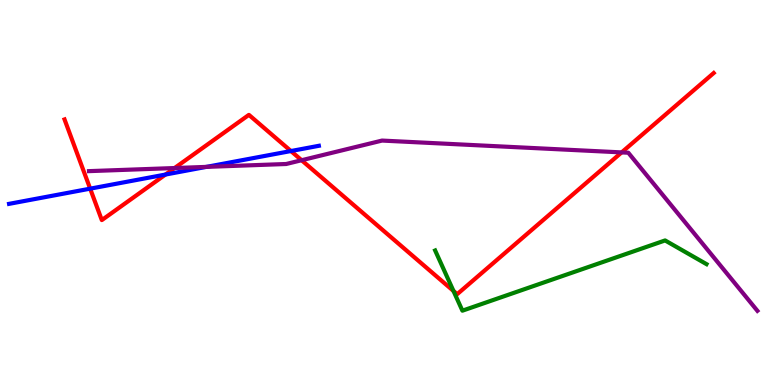[{'lines': ['blue', 'red'], 'intersections': [{'x': 1.16, 'y': 5.1}, {'x': 2.14, 'y': 5.47}, {'x': 3.75, 'y': 6.08}]}, {'lines': ['green', 'red'], 'intersections': [{'x': 5.85, 'y': 2.44}]}, {'lines': ['purple', 'red'], 'intersections': [{'x': 2.25, 'y': 5.64}, {'x': 3.89, 'y': 5.84}, {'x': 8.02, 'y': 6.04}]}, {'lines': ['blue', 'green'], 'intersections': []}, {'lines': ['blue', 'purple'], 'intersections': [{'x': 2.66, 'y': 5.67}]}, {'lines': ['green', 'purple'], 'intersections': []}]